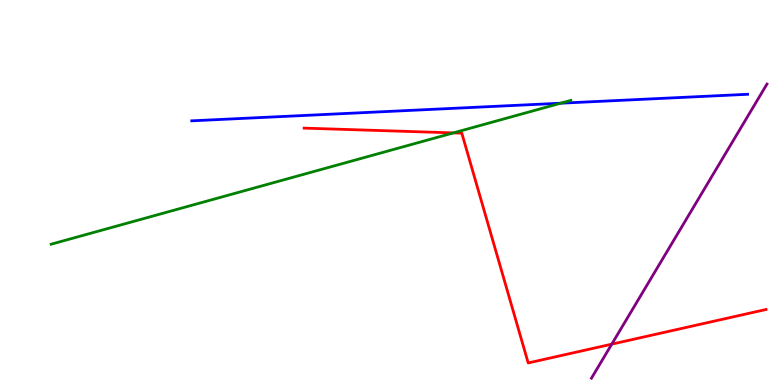[{'lines': ['blue', 'red'], 'intersections': []}, {'lines': ['green', 'red'], 'intersections': [{'x': 5.85, 'y': 6.55}]}, {'lines': ['purple', 'red'], 'intersections': [{'x': 7.89, 'y': 1.06}]}, {'lines': ['blue', 'green'], 'intersections': [{'x': 7.23, 'y': 7.32}]}, {'lines': ['blue', 'purple'], 'intersections': []}, {'lines': ['green', 'purple'], 'intersections': []}]